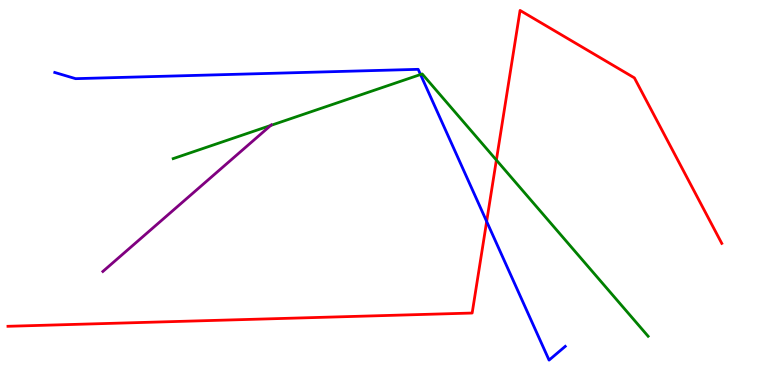[{'lines': ['blue', 'red'], 'intersections': [{'x': 6.28, 'y': 4.25}]}, {'lines': ['green', 'red'], 'intersections': [{'x': 6.4, 'y': 5.84}]}, {'lines': ['purple', 'red'], 'intersections': []}, {'lines': ['blue', 'green'], 'intersections': [{'x': 5.43, 'y': 8.06}]}, {'lines': ['blue', 'purple'], 'intersections': []}, {'lines': ['green', 'purple'], 'intersections': [{'x': 3.49, 'y': 6.74}]}]